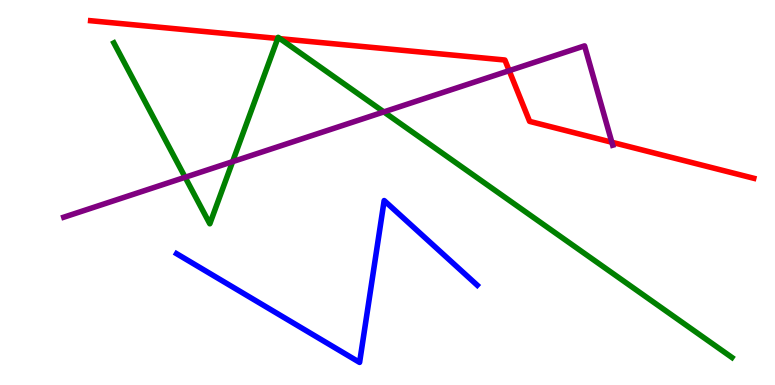[{'lines': ['blue', 'red'], 'intersections': []}, {'lines': ['green', 'red'], 'intersections': [{'x': 3.58, 'y': 9.0}, {'x': 3.61, 'y': 9.0}]}, {'lines': ['purple', 'red'], 'intersections': [{'x': 6.57, 'y': 8.16}, {'x': 7.89, 'y': 6.31}]}, {'lines': ['blue', 'green'], 'intersections': []}, {'lines': ['blue', 'purple'], 'intersections': []}, {'lines': ['green', 'purple'], 'intersections': [{'x': 2.39, 'y': 5.4}, {'x': 3.0, 'y': 5.8}, {'x': 4.95, 'y': 7.09}]}]